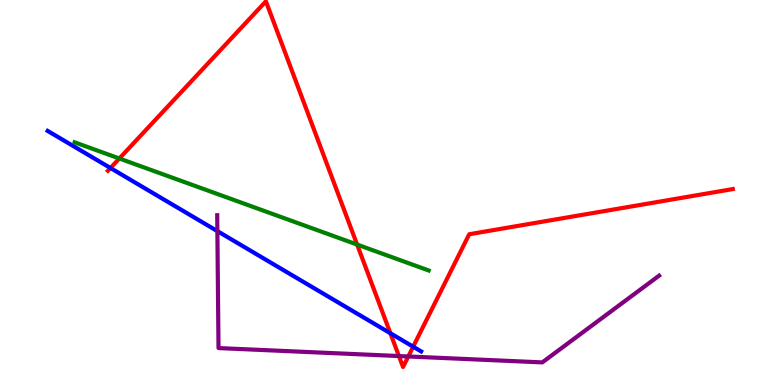[{'lines': ['blue', 'red'], 'intersections': [{'x': 1.43, 'y': 5.64}, {'x': 5.04, 'y': 1.34}, {'x': 5.33, 'y': 0.995}]}, {'lines': ['green', 'red'], 'intersections': [{'x': 1.54, 'y': 5.88}, {'x': 4.61, 'y': 3.65}]}, {'lines': ['purple', 'red'], 'intersections': [{'x': 5.15, 'y': 0.752}, {'x': 5.27, 'y': 0.741}]}, {'lines': ['blue', 'green'], 'intersections': []}, {'lines': ['blue', 'purple'], 'intersections': [{'x': 2.8, 'y': 4.0}]}, {'lines': ['green', 'purple'], 'intersections': []}]